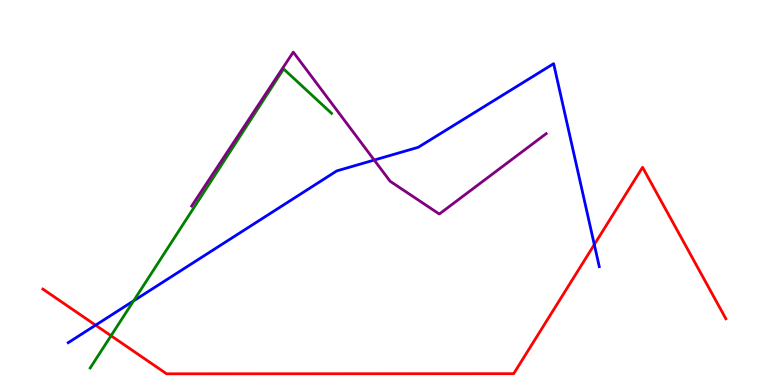[{'lines': ['blue', 'red'], 'intersections': [{'x': 1.23, 'y': 1.55}, {'x': 7.67, 'y': 3.65}]}, {'lines': ['green', 'red'], 'intersections': [{'x': 1.43, 'y': 1.28}]}, {'lines': ['purple', 'red'], 'intersections': []}, {'lines': ['blue', 'green'], 'intersections': [{'x': 1.72, 'y': 2.19}]}, {'lines': ['blue', 'purple'], 'intersections': [{'x': 4.83, 'y': 5.84}]}, {'lines': ['green', 'purple'], 'intersections': []}]